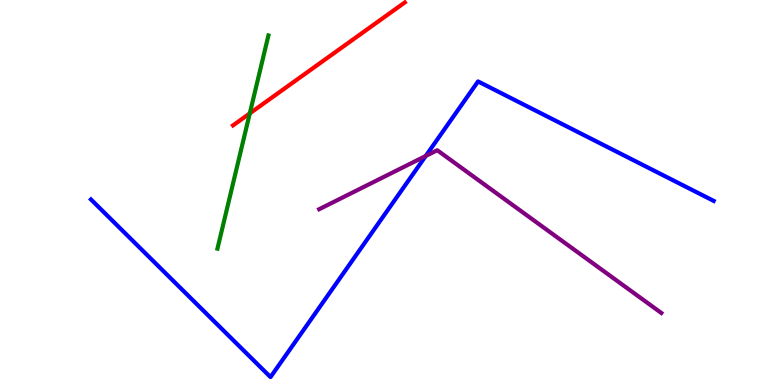[{'lines': ['blue', 'red'], 'intersections': []}, {'lines': ['green', 'red'], 'intersections': [{'x': 3.22, 'y': 7.05}]}, {'lines': ['purple', 'red'], 'intersections': []}, {'lines': ['blue', 'green'], 'intersections': []}, {'lines': ['blue', 'purple'], 'intersections': [{'x': 5.49, 'y': 5.95}]}, {'lines': ['green', 'purple'], 'intersections': []}]